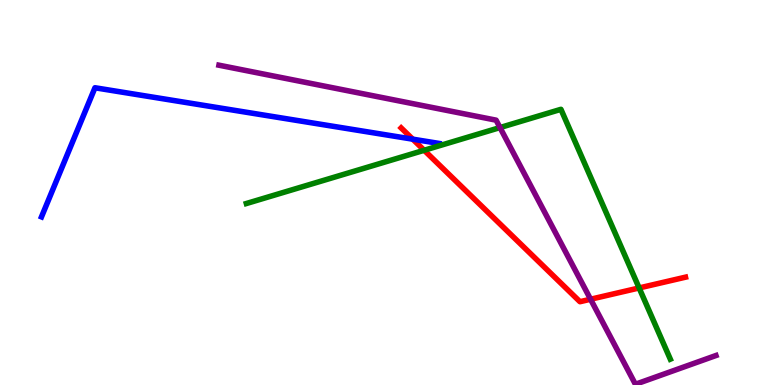[{'lines': ['blue', 'red'], 'intersections': [{'x': 5.33, 'y': 6.39}]}, {'lines': ['green', 'red'], 'intersections': [{'x': 5.47, 'y': 6.1}, {'x': 8.25, 'y': 2.52}]}, {'lines': ['purple', 'red'], 'intersections': [{'x': 7.62, 'y': 2.23}]}, {'lines': ['blue', 'green'], 'intersections': []}, {'lines': ['blue', 'purple'], 'intersections': []}, {'lines': ['green', 'purple'], 'intersections': [{'x': 6.45, 'y': 6.69}]}]